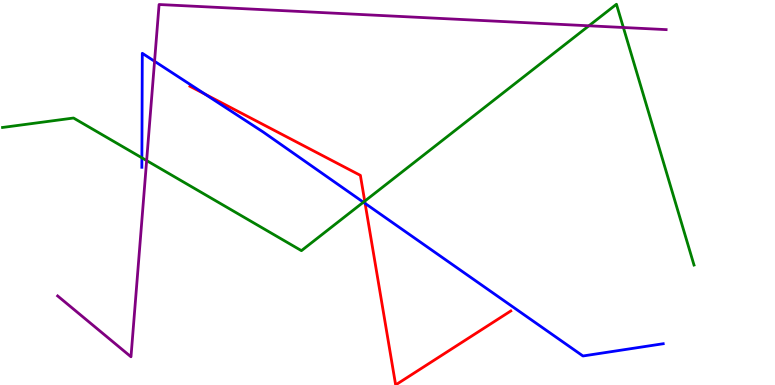[{'lines': ['blue', 'red'], 'intersections': [{'x': 2.65, 'y': 7.55}, {'x': 4.71, 'y': 4.72}]}, {'lines': ['green', 'red'], 'intersections': [{'x': 4.71, 'y': 4.78}]}, {'lines': ['purple', 'red'], 'intersections': []}, {'lines': ['blue', 'green'], 'intersections': [{'x': 1.83, 'y': 5.9}, {'x': 4.69, 'y': 4.75}]}, {'lines': ['blue', 'purple'], 'intersections': [{'x': 1.99, 'y': 8.41}]}, {'lines': ['green', 'purple'], 'intersections': [{'x': 1.89, 'y': 5.83}, {'x': 7.6, 'y': 9.33}, {'x': 8.04, 'y': 9.29}]}]